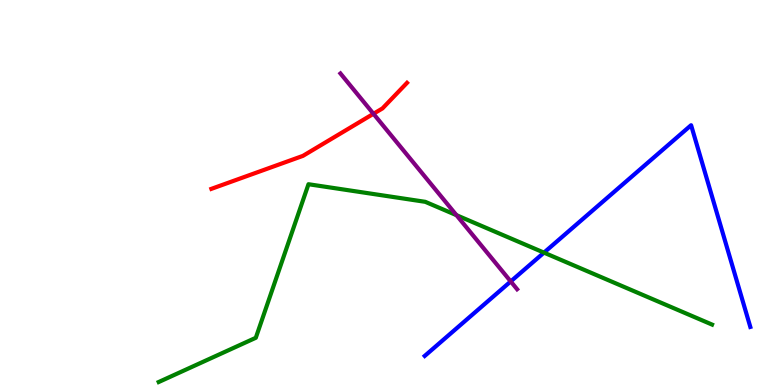[{'lines': ['blue', 'red'], 'intersections': []}, {'lines': ['green', 'red'], 'intersections': []}, {'lines': ['purple', 'red'], 'intersections': [{'x': 4.82, 'y': 7.04}]}, {'lines': ['blue', 'green'], 'intersections': [{'x': 7.02, 'y': 3.44}]}, {'lines': ['blue', 'purple'], 'intersections': [{'x': 6.59, 'y': 2.69}]}, {'lines': ['green', 'purple'], 'intersections': [{'x': 5.89, 'y': 4.41}]}]